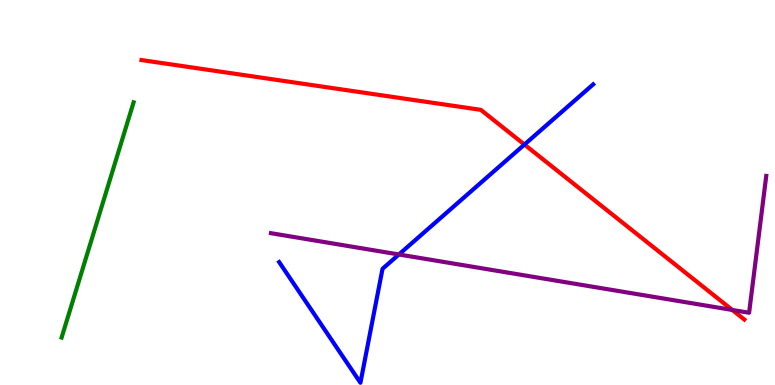[{'lines': ['blue', 'red'], 'intersections': [{'x': 6.77, 'y': 6.25}]}, {'lines': ['green', 'red'], 'intersections': []}, {'lines': ['purple', 'red'], 'intersections': [{'x': 9.45, 'y': 1.95}]}, {'lines': ['blue', 'green'], 'intersections': []}, {'lines': ['blue', 'purple'], 'intersections': [{'x': 5.15, 'y': 3.39}]}, {'lines': ['green', 'purple'], 'intersections': []}]